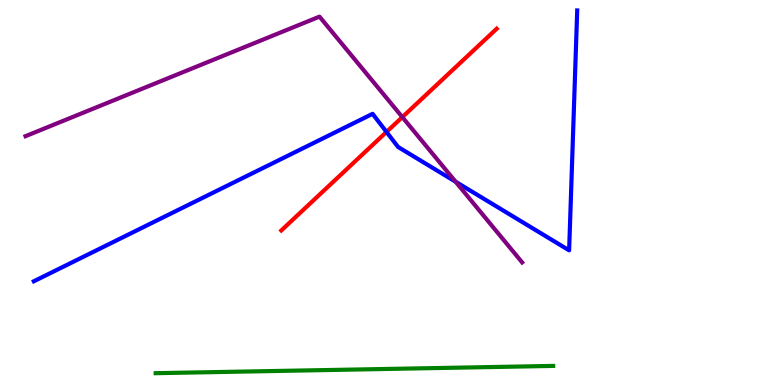[{'lines': ['blue', 'red'], 'intersections': [{'x': 4.99, 'y': 6.57}]}, {'lines': ['green', 'red'], 'intersections': []}, {'lines': ['purple', 'red'], 'intersections': [{'x': 5.19, 'y': 6.96}]}, {'lines': ['blue', 'green'], 'intersections': []}, {'lines': ['blue', 'purple'], 'intersections': [{'x': 5.88, 'y': 5.28}]}, {'lines': ['green', 'purple'], 'intersections': []}]